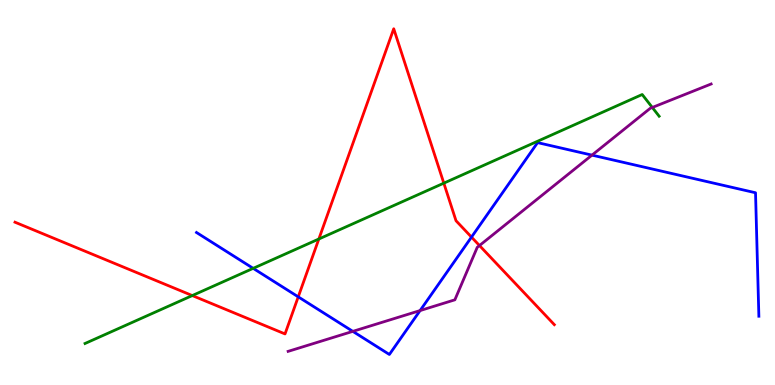[{'lines': ['blue', 'red'], 'intersections': [{'x': 3.85, 'y': 2.29}, {'x': 6.08, 'y': 3.84}]}, {'lines': ['green', 'red'], 'intersections': [{'x': 2.48, 'y': 2.32}, {'x': 4.11, 'y': 3.79}, {'x': 5.73, 'y': 5.24}]}, {'lines': ['purple', 'red'], 'intersections': [{'x': 6.19, 'y': 3.62}]}, {'lines': ['blue', 'green'], 'intersections': [{'x': 3.27, 'y': 3.03}]}, {'lines': ['blue', 'purple'], 'intersections': [{'x': 4.55, 'y': 1.39}, {'x': 5.42, 'y': 1.93}, {'x': 7.64, 'y': 5.97}]}, {'lines': ['green', 'purple'], 'intersections': [{'x': 8.42, 'y': 7.21}]}]